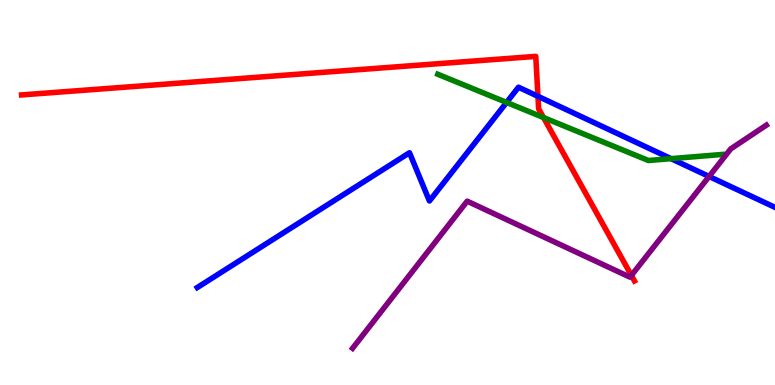[{'lines': ['blue', 'red'], 'intersections': [{'x': 6.94, 'y': 7.5}]}, {'lines': ['green', 'red'], 'intersections': [{'x': 7.01, 'y': 6.95}]}, {'lines': ['purple', 'red'], 'intersections': [{'x': 8.15, 'y': 2.85}]}, {'lines': ['blue', 'green'], 'intersections': [{'x': 6.54, 'y': 7.34}, {'x': 8.66, 'y': 5.88}]}, {'lines': ['blue', 'purple'], 'intersections': [{'x': 9.15, 'y': 5.42}]}, {'lines': ['green', 'purple'], 'intersections': []}]